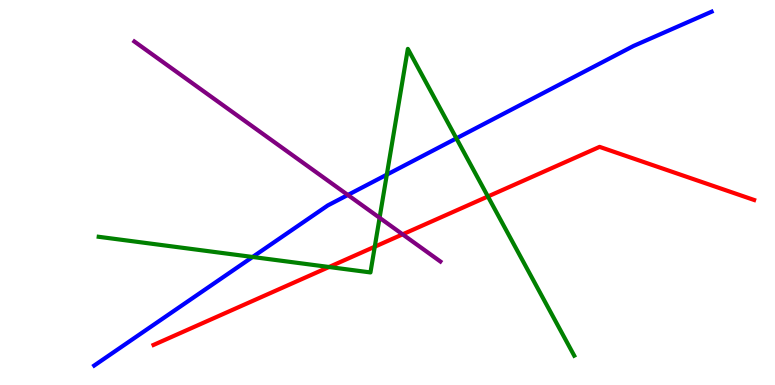[{'lines': ['blue', 'red'], 'intersections': []}, {'lines': ['green', 'red'], 'intersections': [{'x': 4.25, 'y': 3.06}, {'x': 4.84, 'y': 3.59}, {'x': 6.3, 'y': 4.9}]}, {'lines': ['purple', 'red'], 'intersections': [{'x': 5.19, 'y': 3.91}]}, {'lines': ['blue', 'green'], 'intersections': [{'x': 3.26, 'y': 3.33}, {'x': 4.99, 'y': 5.46}, {'x': 5.89, 'y': 6.41}]}, {'lines': ['blue', 'purple'], 'intersections': [{'x': 4.49, 'y': 4.94}]}, {'lines': ['green', 'purple'], 'intersections': [{'x': 4.9, 'y': 4.34}]}]